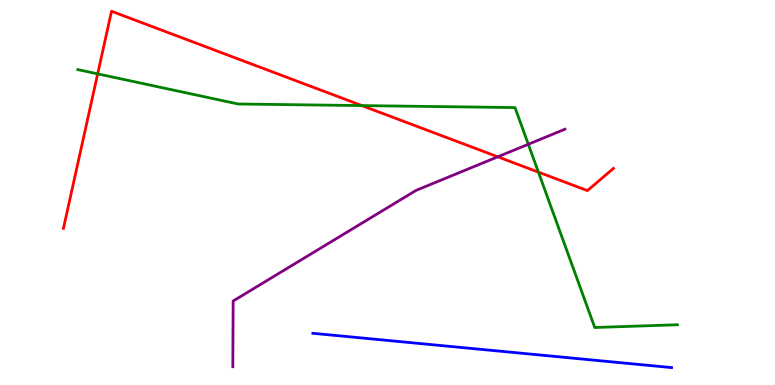[{'lines': ['blue', 'red'], 'intersections': []}, {'lines': ['green', 'red'], 'intersections': [{'x': 1.26, 'y': 8.08}, {'x': 4.67, 'y': 7.26}, {'x': 6.95, 'y': 5.53}]}, {'lines': ['purple', 'red'], 'intersections': [{'x': 6.42, 'y': 5.93}]}, {'lines': ['blue', 'green'], 'intersections': []}, {'lines': ['blue', 'purple'], 'intersections': []}, {'lines': ['green', 'purple'], 'intersections': [{'x': 6.82, 'y': 6.25}]}]